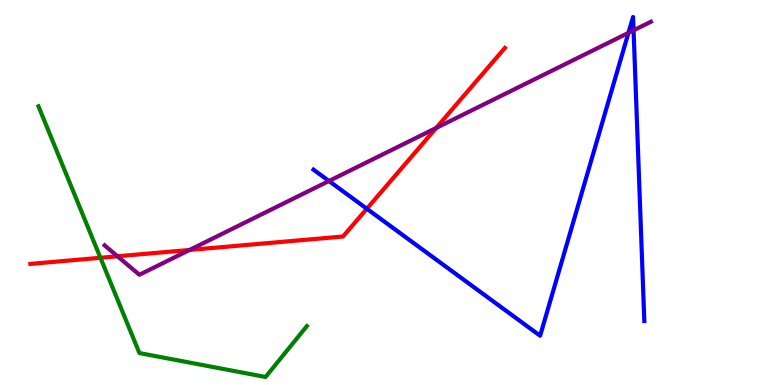[{'lines': ['blue', 'red'], 'intersections': [{'x': 4.73, 'y': 4.58}]}, {'lines': ['green', 'red'], 'intersections': [{'x': 1.3, 'y': 3.3}]}, {'lines': ['purple', 'red'], 'intersections': [{'x': 1.52, 'y': 3.34}, {'x': 2.45, 'y': 3.51}, {'x': 5.63, 'y': 6.68}]}, {'lines': ['blue', 'green'], 'intersections': []}, {'lines': ['blue', 'purple'], 'intersections': [{'x': 4.24, 'y': 5.3}, {'x': 8.11, 'y': 9.15}, {'x': 8.18, 'y': 9.21}]}, {'lines': ['green', 'purple'], 'intersections': []}]